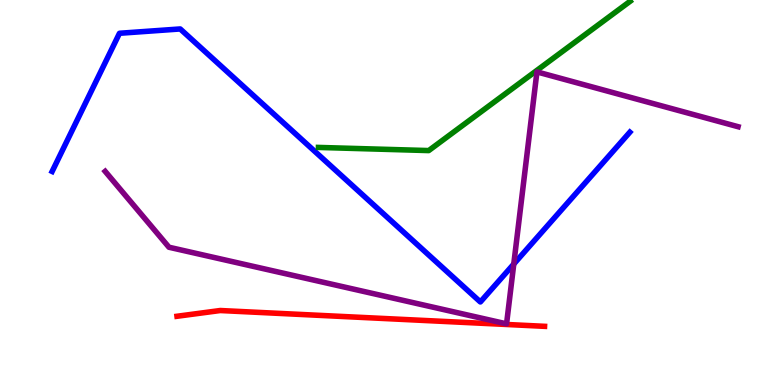[{'lines': ['blue', 'red'], 'intersections': []}, {'lines': ['green', 'red'], 'intersections': []}, {'lines': ['purple', 'red'], 'intersections': []}, {'lines': ['blue', 'green'], 'intersections': []}, {'lines': ['blue', 'purple'], 'intersections': [{'x': 6.63, 'y': 3.14}]}, {'lines': ['green', 'purple'], 'intersections': []}]